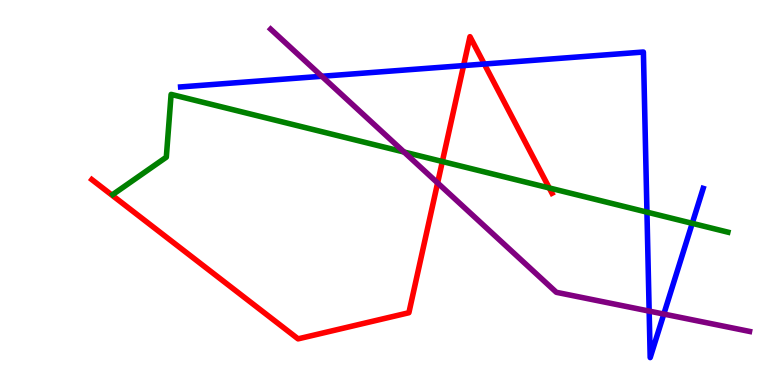[{'lines': ['blue', 'red'], 'intersections': [{'x': 5.98, 'y': 8.3}, {'x': 6.25, 'y': 8.34}]}, {'lines': ['green', 'red'], 'intersections': [{'x': 5.71, 'y': 5.8}, {'x': 7.09, 'y': 5.12}]}, {'lines': ['purple', 'red'], 'intersections': [{'x': 5.65, 'y': 5.25}]}, {'lines': ['blue', 'green'], 'intersections': [{'x': 8.35, 'y': 4.49}, {'x': 8.93, 'y': 4.2}]}, {'lines': ['blue', 'purple'], 'intersections': [{'x': 4.15, 'y': 8.02}, {'x': 8.38, 'y': 1.92}, {'x': 8.57, 'y': 1.84}]}, {'lines': ['green', 'purple'], 'intersections': [{'x': 5.21, 'y': 6.05}]}]